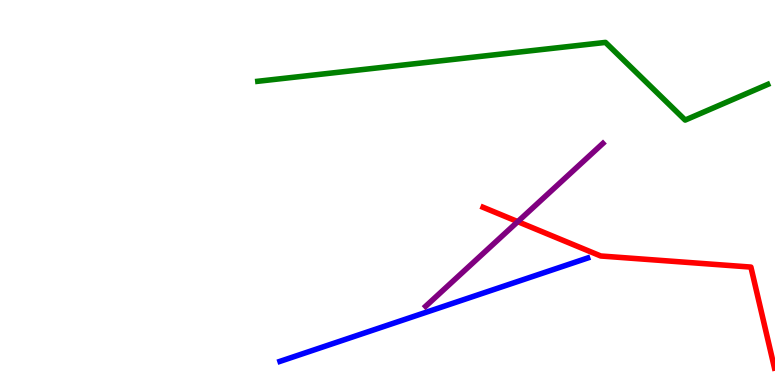[{'lines': ['blue', 'red'], 'intersections': []}, {'lines': ['green', 'red'], 'intersections': []}, {'lines': ['purple', 'red'], 'intersections': [{'x': 6.68, 'y': 4.24}]}, {'lines': ['blue', 'green'], 'intersections': []}, {'lines': ['blue', 'purple'], 'intersections': []}, {'lines': ['green', 'purple'], 'intersections': []}]